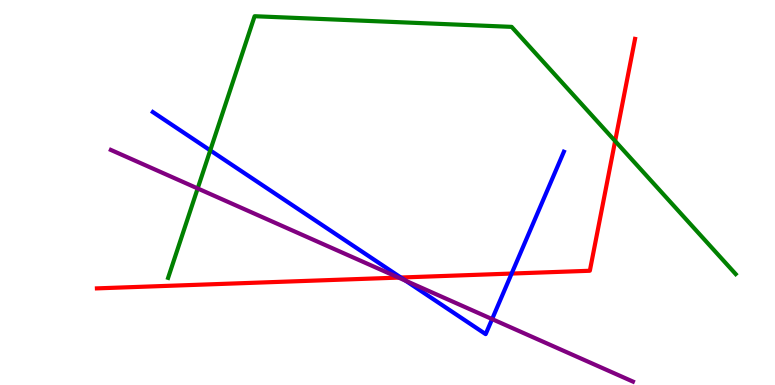[{'lines': ['blue', 'red'], 'intersections': [{'x': 5.17, 'y': 2.79}, {'x': 6.6, 'y': 2.89}]}, {'lines': ['green', 'red'], 'intersections': [{'x': 7.94, 'y': 6.34}]}, {'lines': ['purple', 'red'], 'intersections': [{'x': 5.14, 'y': 2.79}]}, {'lines': ['blue', 'green'], 'intersections': [{'x': 2.71, 'y': 6.09}]}, {'lines': ['blue', 'purple'], 'intersections': [{'x': 5.23, 'y': 2.71}, {'x': 6.35, 'y': 1.71}]}, {'lines': ['green', 'purple'], 'intersections': [{'x': 2.55, 'y': 5.11}]}]